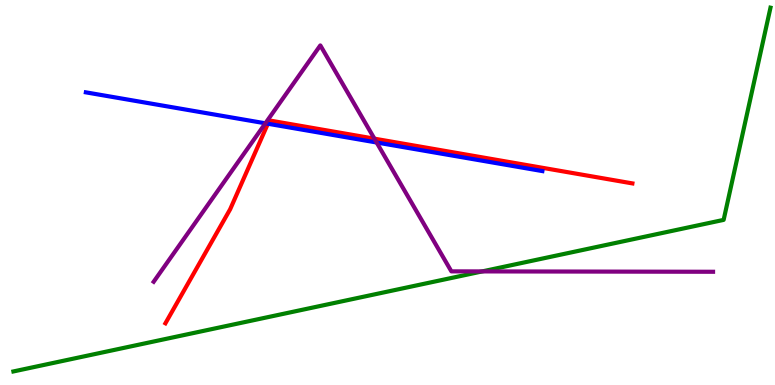[{'lines': ['blue', 'red'], 'intersections': [{'x': 3.46, 'y': 6.79}]}, {'lines': ['green', 'red'], 'intersections': []}, {'lines': ['purple', 'red'], 'intersections': [{'x': 4.83, 'y': 6.4}]}, {'lines': ['blue', 'green'], 'intersections': []}, {'lines': ['blue', 'purple'], 'intersections': [{'x': 3.42, 'y': 6.8}, {'x': 4.86, 'y': 6.3}]}, {'lines': ['green', 'purple'], 'intersections': [{'x': 6.22, 'y': 2.95}]}]